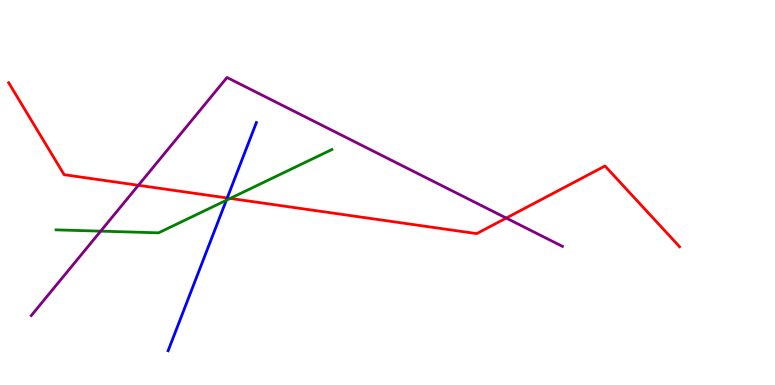[{'lines': ['blue', 'red'], 'intersections': [{'x': 2.93, 'y': 4.86}]}, {'lines': ['green', 'red'], 'intersections': [{'x': 2.97, 'y': 4.85}]}, {'lines': ['purple', 'red'], 'intersections': [{'x': 1.79, 'y': 5.19}, {'x': 6.53, 'y': 4.34}]}, {'lines': ['blue', 'green'], 'intersections': [{'x': 2.92, 'y': 4.8}]}, {'lines': ['blue', 'purple'], 'intersections': []}, {'lines': ['green', 'purple'], 'intersections': [{'x': 1.3, 'y': 4.0}]}]